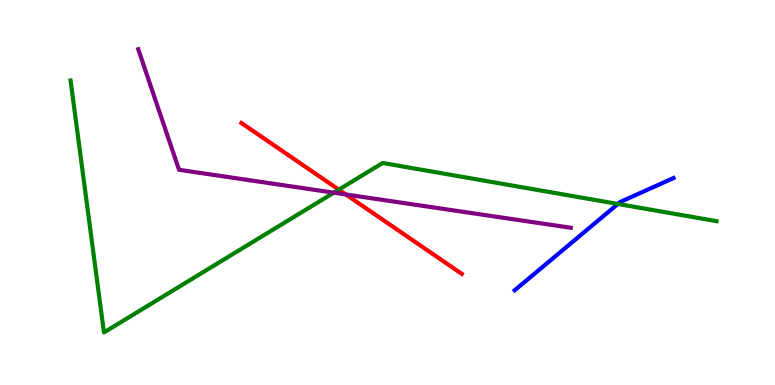[{'lines': ['blue', 'red'], 'intersections': []}, {'lines': ['green', 'red'], 'intersections': [{'x': 4.37, 'y': 5.07}]}, {'lines': ['purple', 'red'], 'intersections': [{'x': 4.46, 'y': 4.95}]}, {'lines': ['blue', 'green'], 'intersections': [{'x': 7.97, 'y': 4.7}]}, {'lines': ['blue', 'purple'], 'intersections': []}, {'lines': ['green', 'purple'], 'intersections': [{'x': 4.31, 'y': 5.0}]}]